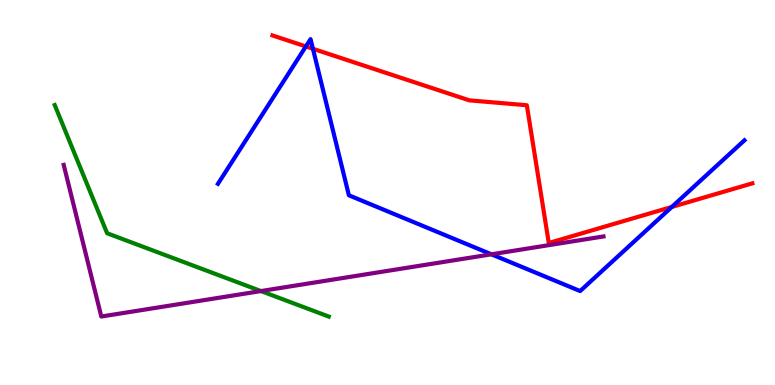[{'lines': ['blue', 'red'], 'intersections': [{'x': 3.95, 'y': 8.79}, {'x': 4.04, 'y': 8.73}, {'x': 8.67, 'y': 4.62}]}, {'lines': ['green', 'red'], 'intersections': []}, {'lines': ['purple', 'red'], 'intersections': []}, {'lines': ['blue', 'green'], 'intersections': []}, {'lines': ['blue', 'purple'], 'intersections': [{'x': 6.34, 'y': 3.39}]}, {'lines': ['green', 'purple'], 'intersections': [{'x': 3.37, 'y': 2.44}]}]